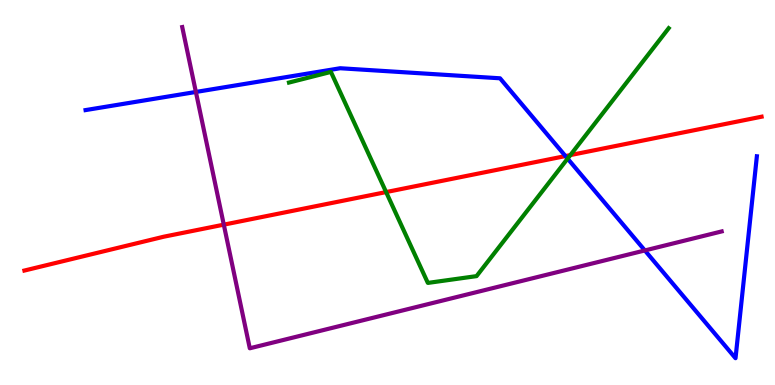[{'lines': ['blue', 'red'], 'intersections': [{'x': 7.3, 'y': 5.95}]}, {'lines': ['green', 'red'], 'intersections': [{'x': 4.98, 'y': 5.01}, {'x': 7.36, 'y': 5.97}]}, {'lines': ['purple', 'red'], 'intersections': [{'x': 2.89, 'y': 4.16}]}, {'lines': ['blue', 'green'], 'intersections': [{'x': 7.32, 'y': 5.88}]}, {'lines': ['blue', 'purple'], 'intersections': [{'x': 2.53, 'y': 7.61}, {'x': 8.32, 'y': 3.49}]}, {'lines': ['green', 'purple'], 'intersections': []}]